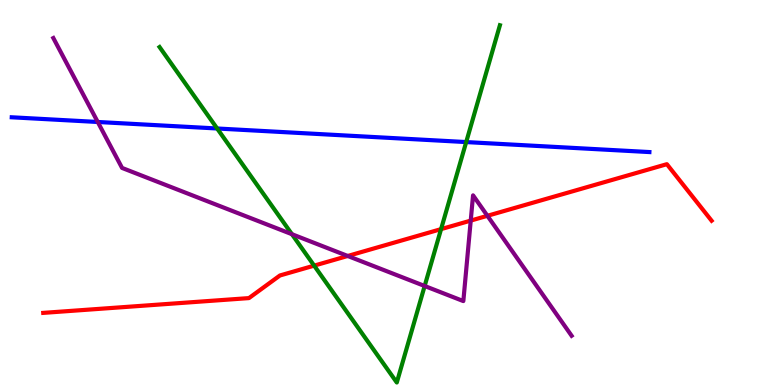[{'lines': ['blue', 'red'], 'intersections': []}, {'lines': ['green', 'red'], 'intersections': [{'x': 4.05, 'y': 3.1}, {'x': 5.69, 'y': 4.05}]}, {'lines': ['purple', 'red'], 'intersections': [{'x': 4.49, 'y': 3.35}, {'x': 6.07, 'y': 4.27}, {'x': 6.29, 'y': 4.39}]}, {'lines': ['blue', 'green'], 'intersections': [{'x': 2.8, 'y': 6.66}, {'x': 6.02, 'y': 6.31}]}, {'lines': ['blue', 'purple'], 'intersections': [{'x': 1.26, 'y': 6.83}]}, {'lines': ['green', 'purple'], 'intersections': [{'x': 3.77, 'y': 3.92}, {'x': 5.48, 'y': 2.57}]}]